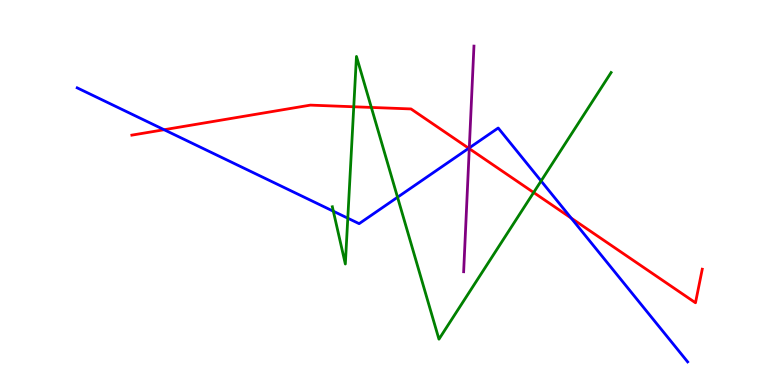[{'lines': ['blue', 'red'], 'intersections': [{'x': 2.12, 'y': 6.63}, {'x': 6.05, 'y': 6.15}, {'x': 7.37, 'y': 4.34}]}, {'lines': ['green', 'red'], 'intersections': [{'x': 4.56, 'y': 7.23}, {'x': 4.79, 'y': 7.21}, {'x': 6.89, 'y': 5.0}]}, {'lines': ['purple', 'red'], 'intersections': [{'x': 6.06, 'y': 6.14}]}, {'lines': ['blue', 'green'], 'intersections': [{'x': 4.3, 'y': 4.51}, {'x': 4.49, 'y': 4.33}, {'x': 5.13, 'y': 4.88}, {'x': 6.98, 'y': 5.3}]}, {'lines': ['blue', 'purple'], 'intersections': [{'x': 6.06, 'y': 6.16}]}, {'lines': ['green', 'purple'], 'intersections': []}]